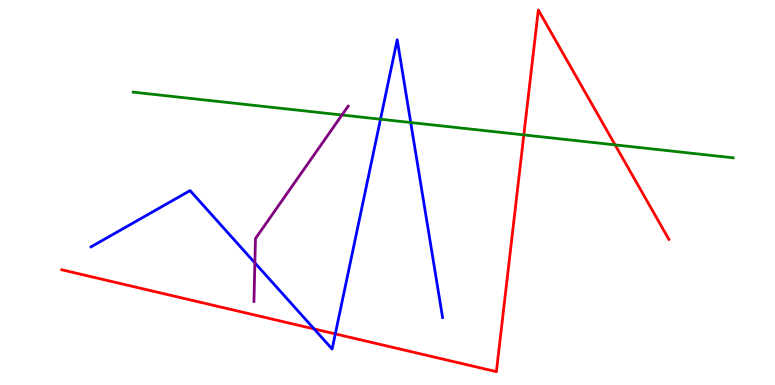[{'lines': ['blue', 'red'], 'intersections': [{'x': 4.05, 'y': 1.46}, {'x': 4.33, 'y': 1.33}]}, {'lines': ['green', 'red'], 'intersections': [{'x': 6.76, 'y': 6.5}, {'x': 7.94, 'y': 6.24}]}, {'lines': ['purple', 'red'], 'intersections': []}, {'lines': ['blue', 'green'], 'intersections': [{'x': 4.91, 'y': 6.9}, {'x': 5.3, 'y': 6.82}]}, {'lines': ['blue', 'purple'], 'intersections': [{'x': 3.29, 'y': 3.17}]}, {'lines': ['green', 'purple'], 'intersections': [{'x': 4.41, 'y': 7.01}]}]